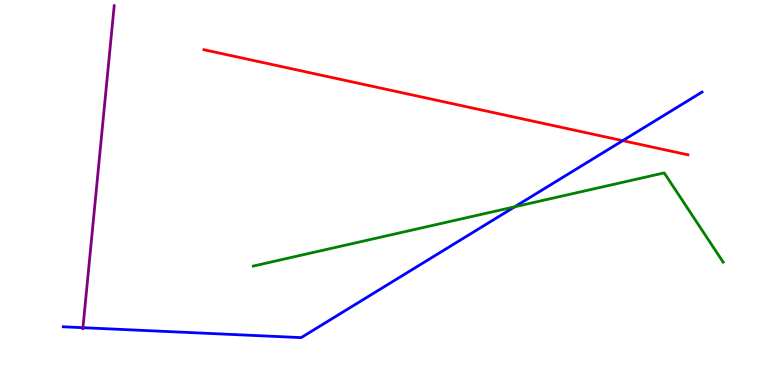[{'lines': ['blue', 'red'], 'intersections': [{'x': 8.03, 'y': 6.35}]}, {'lines': ['green', 'red'], 'intersections': []}, {'lines': ['purple', 'red'], 'intersections': []}, {'lines': ['blue', 'green'], 'intersections': [{'x': 6.64, 'y': 4.63}]}, {'lines': ['blue', 'purple'], 'intersections': [{'x': 1.07, 'y': 1.49}]}, {'lines': ['green', 'purple'], 'intersections': []}]